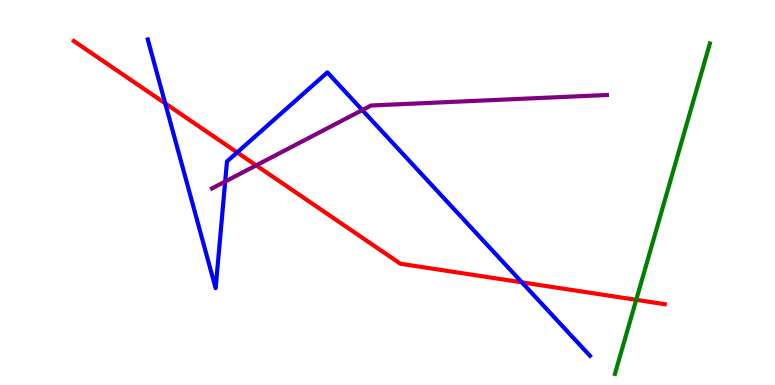[{'lines': ['blue', 'red'], 'intersections': [{'x': 2.13, 'y': 7.31}, {'x': 3.06, 'y': 6.04}, {'x': 6.73, 'y': 2.67}]}, {'lines': ['green', 'red'], 'intersections': [{'x': 8.21, 'y': 2.21}]}, {'lines': ['purple', 'red'], 'intersections': [{'x': 3.31, 'y': 5.7}]}, {'lines': ['blue', 'green'], 'intersections': []}, {'lines': ['blue', 'purple'], 'intersections': [{'x': 2.91, 'y': 5.28}, {'x': 4.67, 'y': 7.14}]}, {'lines': ['green', 'purple'], 'intersections': []}]